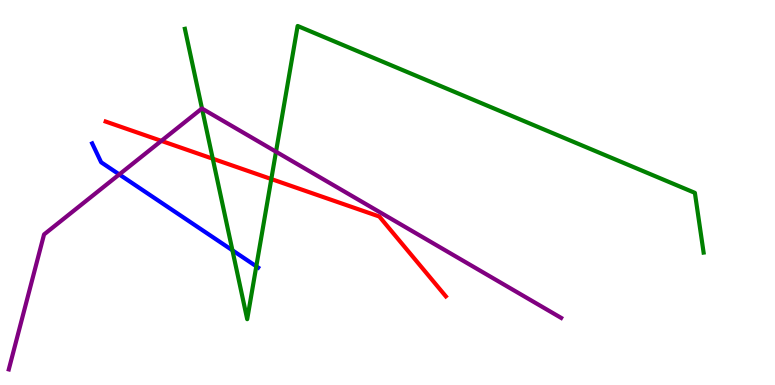[{'lines': ['blue', 'red'], 'intersections': []}, {'lines': ['green', 'red'], 'intersections': [{'x': 2.75, 'y': 5.88}, {'x': 3.5, 'y': 5.35}]}, {'lines': ['purple', 'red'], 'intersections': [{'x': 2.08, 'y': 6.34}]}, {'lines': ['blue', 'green'], 'intersections': [{'x': 3.0, 'y': 3.5}, {'x': 3.31, 'y': 3.08}]}, {'lines': ['blue', 'purple'], 'intersections': [{'x': 1.54, 'y': 5.47}]}, {'lines': ['green', 'purple'], 'intersections': [{'x': 2.61, 'y': 7.18}, {'x': 3.56, 'y': 6.06}]}]